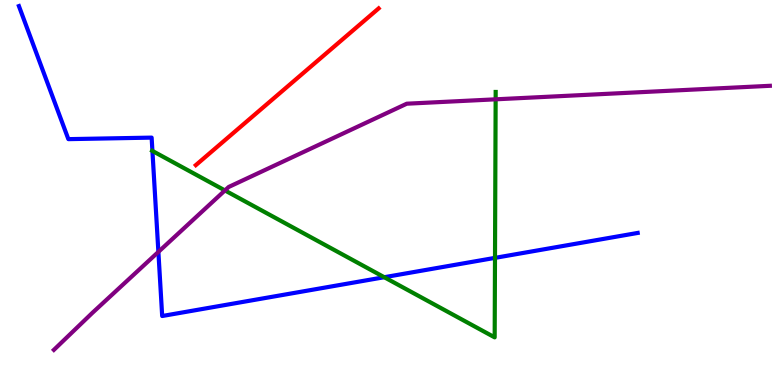[{'lines': ['blue', 'red'], 'intersections': []}, {'lines': ['green', 'red'], 'intersections': []}, {'lines': ['purple', 'red'], 'intersections': []}, {'lines': ['blue', 'green'], 'intersections': [{'x': 1.97, 'y': 6.08}, {'x': 4.96, 'y': 2.8}, {'x': 6.39, 'y': 3.3}]}, {'lines': ['blue', 'purple'], 'intersections': [{'x': 2.04, 'y': 3.46}]}, {'lines': ['green', 'purple'], 'intersections': [{'x': 2.9, 'y': 5.05}, {'x': 6.4, 'y': 7.42}]}]